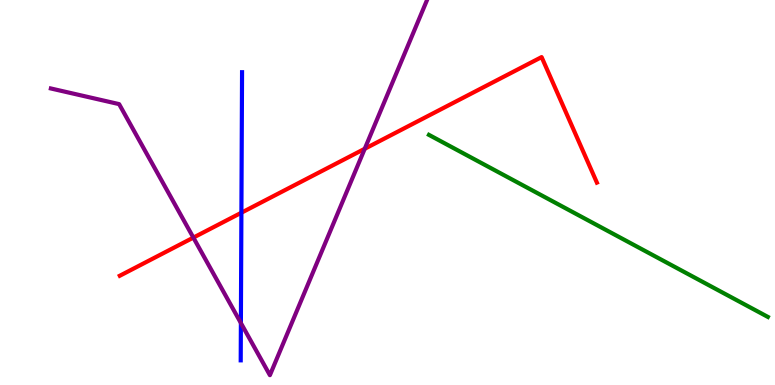[{'lines': ['blue', 'red'], 'intersections': [{'x': 3.11, 'y': 4.48}]}, {'lines': ['green', 'red'], 'intersections': []}, {'lines': ['purple', 'red'], 'intersections': [{'x': 2.5, 'y': 3.83}, {'x': 4.71, 'y': 6.14}]}, {'lines': ['blue', 'green'], 'intersections': []}, {'lines': ['blue', 'purple'], 'intersections': [{'x': 3.11, 'y': 1.61}]}, {'lines': ['green', 'purple'], 'intersections': []}]